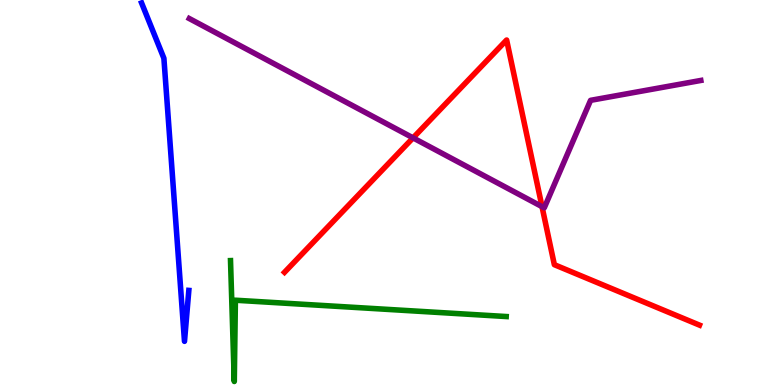[{'lines': ['blue', 'red'], 'intersections': []}, {'lines': ['green', 'red'], 'intersections': []}, {'lines': ['purple', 'red'], 'intersections': [{'x': 5.33, 'y': 6.42}, {'x': 6.99, 'y': 4.63}]}, {'lines': ['blue', 'green'], 'intersections': []}, {'lines': ['blue', 'purple'], 'intersections': []}, {'lines': ['green', 'purple'], 'intersections': []}]